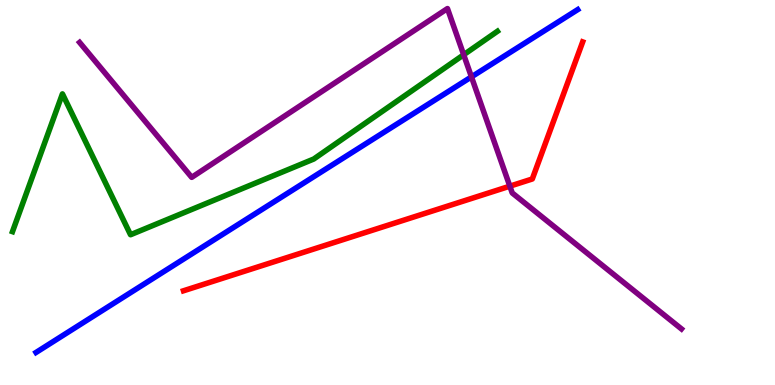[{'lines': ['blue', 'red'], 'intersections': []}, {'lines': ['green', 'red'], 'intersections': []}, {'lines': ['purple', 'red'], 'intersections': [{'x': 6.58, 'y': 5.16}]}, {'lines': ['blue', 'green'], 'intersections': []}, {'lines': ['blue', 'purple'], 'intersections': [{'x': 6.08, 'y': 8.0}]}, {'lines': ['green', 'purple'], 'intersections': [{'x': 5.98, 'y': 8.58}]}]